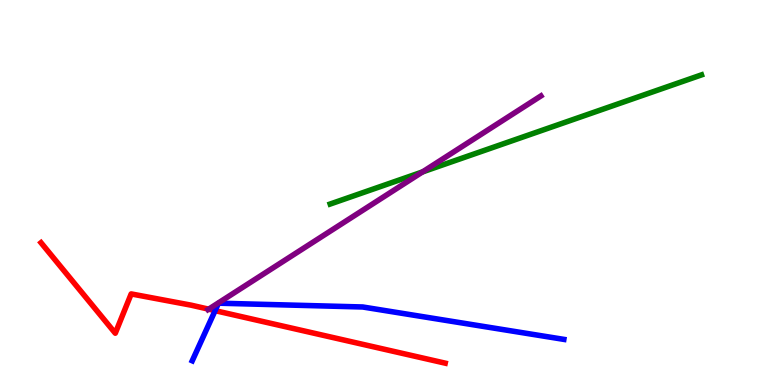[{'lines': ['blue', 'red'], 'intersections': [{'x': 2.78, 'y': 1.93}]}, {'lines': ['green', 'red'], 'intersections': []}, {'lines': ['purple', 'red'], 'intersections': [{'x': 2.69, 'y': 1.97}]}, {'lines': ['blue', 'green'], 'intersections': []}, {'lines': ['blue', 'purple'], 'intersections': []}, {'lines': ['green', 'purple'], 'intersections': [{'x': 5.45, 'y': 5.53}]}]